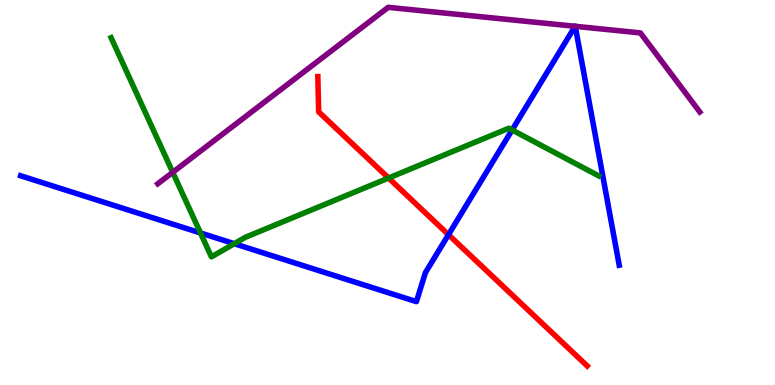[{'lines': ['blue', 'red'], 'intersections': [{'x': 5.79, 'y': 3.9}]}, {'lines': ['green', 'red'], 'intersections': [{'x': 5.01, 'y': 5.38}]}, {'lines': ['purple', 'red'], 'intersections': []}, {'lines': ['blue', 'green'], 'intersections': [{'x': 2.59, 'y': 3.95}, {'x': 3.02, 'y': 3.67}, {'x': 6.61, 'y': 6.62}]}, {'lines': ['blue', 'purple'], 'intersections': [{'x': 7.42, 'y': 9.32}, {'x': 7.42, 'y': 9.32}]}, {'lines': ['green', 'purple'], 'intersections': [{'x': 2.23, 'y': 5.52}]}]